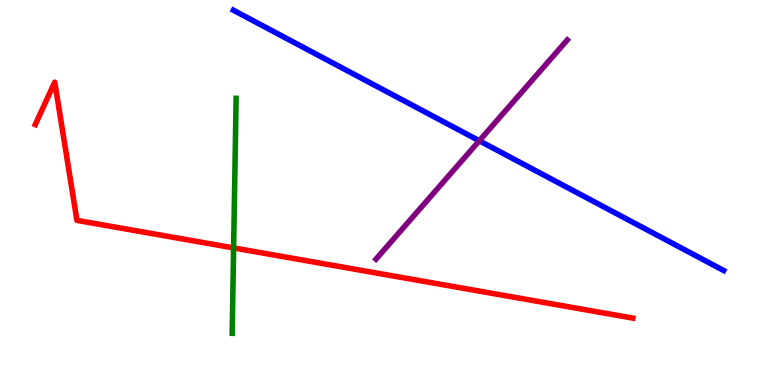[{'lines': ['blue', 'red'], 'intersections': []}, {'lines': ['green', 'red'], 'intersections': [{'x': 3.01, 'y': 3.56}]}, {'lines': ['purple', 'red'], 'intersections': []}, {'lines': ['blue', 'green'], 'intersections': []}, {'lines': ['blue', 'purple'], 'intersections': [{'x': 6.18, 'y': 6.34}]}, {'lines': ['green', 'purple'], 'intersections': []}]